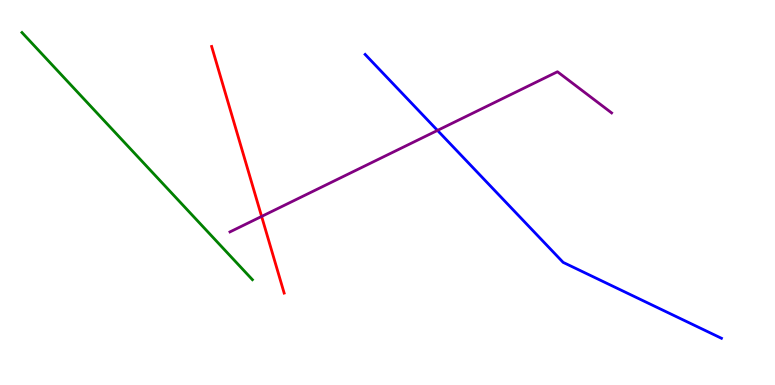[{'lines': ['blue', 'red'], 'intersections': []}, {'lines': ['green', 'red'], 'intersections': []}, {'lines': ['purple', 'red'], 'intersections': [{'x': 3.38, 'y': 4.38}]}, {'lines': ['blue', 'green'], 'intersections': []}, {'lines': ['blue', 'purple'], 'intersections': [{'x': 5.65, 'y': 6.61}]}, {'lines': ['green', 'purple'], 'intersections': []}]